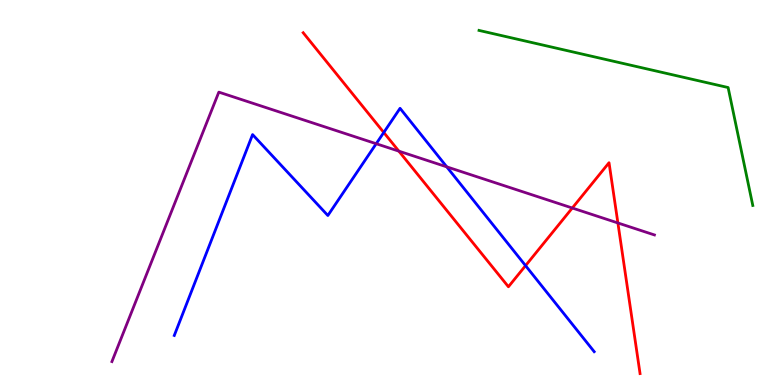[{'lines': ['blue', 'red'], 'intersections': [{'x': 4.95, 'y': 6.56}, {'x': 6.78, 'y': 3.1}]}, {'lines': ['green', 'red'], 'intersections': []}, {'lines': ['purple', 'red'], 'intersections': [{'x': 5.15, 'y': 6.07}, {'x': 7.38, 'y': 4.6}, {'x': 7.97, 'y': 4.21}]}, {'lines': ['blue', 'green'], 'intersections': []}, {'lines': ['blue', 'purple'], 'intersections': [{'x': 4.85, 'y': 6.27}, {'x': 5.76, 'y': 5.67}]}, {'lines': ['green', 'purple'], 'intersections': []}]